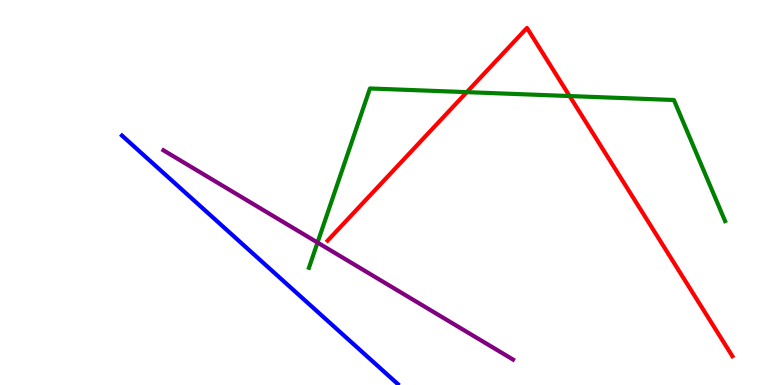[{'lines': ['blue', 'red'], 'intersections': []}, {'lines': ['green', 'red'], 'intersections': [{'x': 6.02, 'y': 7.61}, {'x': 7.35, 'y': 7.51}]}, {'lines': ['purple', 'red'], 'intersections': []}, {'lines': ['blue', 'green'], 'intersections': []}, {'lines': ['blue', 'purple'], 'intersections': []}, {'lines': ['green', 'purple'], 'intersections': [{'x': 4.1, 'y': 3.7}]}]